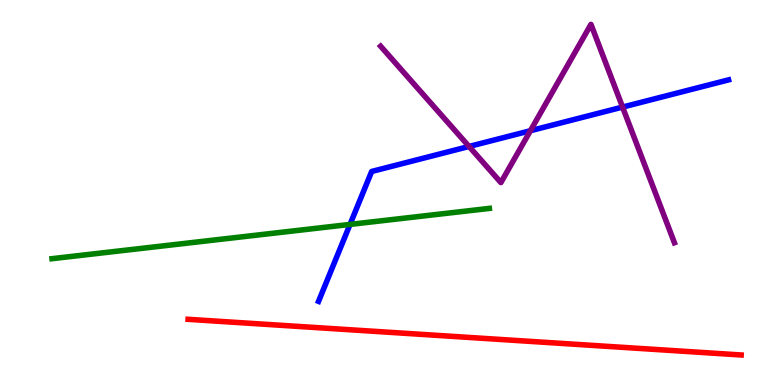[{'lines': ['blue', 'red'], 'intersections': []}, {'lines': ['green', 'red'], 'intersections': []}, {'lines': ['purple', 'red'], 'intersections': []}, {'lines': ['blue', 'green'], 'intersections': [{'x': 4.52, 'y': 4.17}]}, {'lines': ['blue', 'purple'], 'intersections': [{'x': 6.05, 'y': 6.2}, {'x': 6.84, 'y': 6.6}, {'x': 8.03, 'y': 7.22}]}, {'lines': ['green', 'purple'], 'intersections': []}]